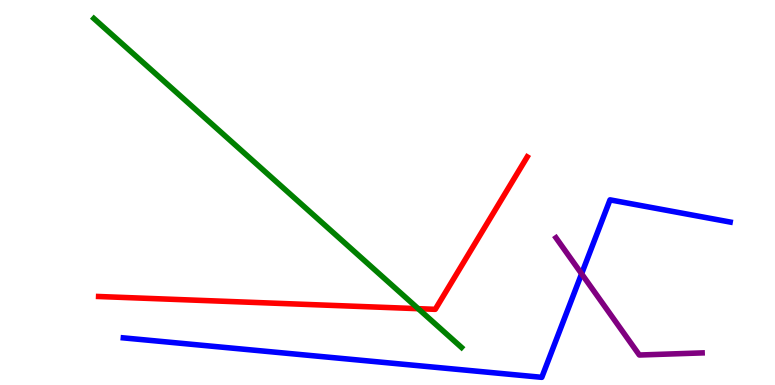[{'lines': ['blue', 'red'], 'intersections': []}, {'lines': ['green', 'red'], 'intersections': [{'x': 5.4, 'y': 1.98}]}, {'lines': ['purple', 'red'], 'intersections': []}, {'lines': ['blue', 'green'], 'intersections': []}, {'lines': ['blue', 'purple'], 'intersections': [{'x': 7.5, 'y': 2.89}]}, {'lines': ['green', 'purple'], 'intersections': []}]